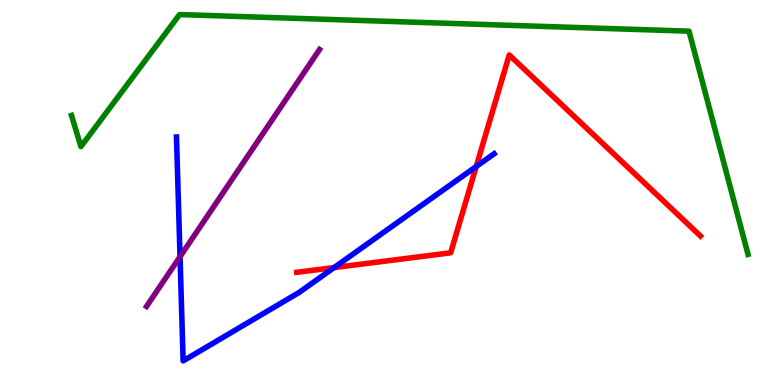[{'lines': ['blue', 'red'], 'intersections': [{'x': 4.31, 'y': 3.05}, {'x': 6.14, 'y': 5.68}]}, {'lines': ['green', 'red'], 'intersections': []}, {'lines': ['purple', 'red'], 'intersections': []}, {'lines': ['blue', 'green'], 'intersections': []}, {'lines': ['blue', 'purple'], 'intersections': [{'x': 2.32, 'y': 3.33}]}, {'lines': ['green', 'purple'], 'intersections': []}]